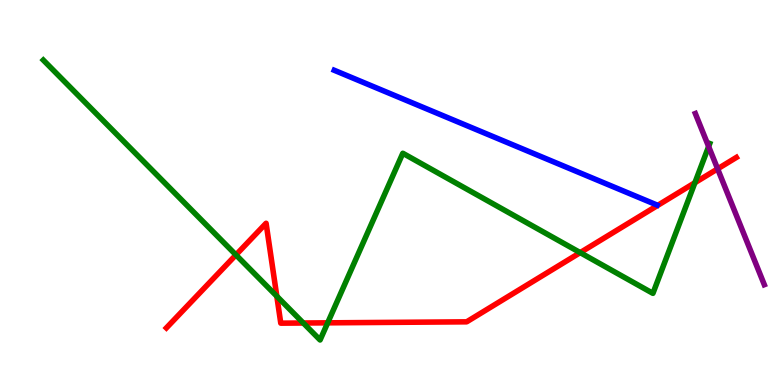[{'lines': ['blue', 'red'], 'intersections': []}, {'lines': ['green', 'red'], 'intersections': [{'x': 3.04, 'y': 3.38}, {'x': 3.57, 'y': 2.31}, {'x': 3.91, 'y': 1.61}, {'x': 4.23, 'y': 1.61}, {'x': 7.49, 'y': 3.44}, {'x': 8.97, 'y': 5.25}]}, {'lines': ['purple', 'red'], 'intersections': [{'x': 9.26, 'y': 5.61}]}, {'lines': ['blue', 'green'], 'intersections': []}, {'lines': ['blue', 'purple'], 'intersections': []}, {'lines': ['green', 'purple'], 'intersections': [{'x': 9.14, 'y': 6.19}]}]